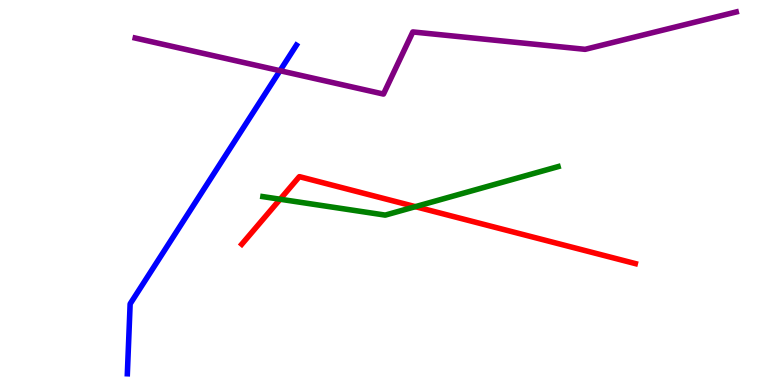[{'lines': ['blue', 'red'], 'intersections': []}, {'lines': ['green', 'red'], 'intersections': [{'x': 3.61, 'y': 4.83}, {'x': 5.36, 'y': 4.63}]}, {'lines': ['purple', 'red'], 'intersections': []}, {'lines': ['blue', 'green'], 'intersections': []}, {'lines': ['blue', 'purple'], 'intersections': [{'x': 3.61, 'y': 8.16}]}, {'lines': ['green', 'purple'], 'intersections': []}]